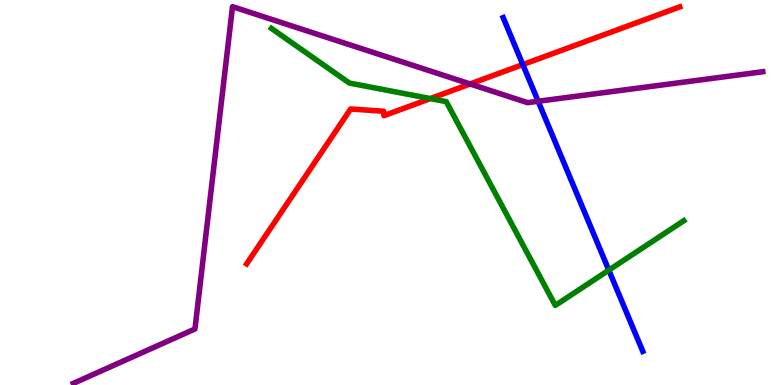[{'lines': ['blue', 'red'], 'intersections': [{'x': 6.75, 'y': 8.32}]}, {'lines': ['green', 'red'], 'intersections': [{'x': 5.55, 'y': 7.44}]}, {'lines': ['purple', 'red'], 'intersections': [{'x': 6.07, 'y': 7.82}]}, {'lines': ['blue', 'green'], 'intersections': [{'x': 7.86, 'y': 2.98}]}, {'lines': ['blue', 'purple'], 'intersections': [{'x': 6.94, 'y': 7.37}]}, {'lines': ['green', 'purple'], 'intersections': []}]